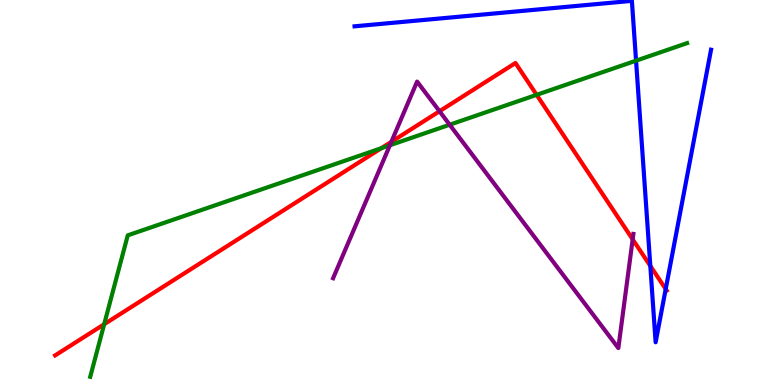[{'lines': ['blue', 'red'], 'intersections': [{'x': 8.39, 'y': 3.09}, {'x': 8.59, 'y': 2.49}]}, {'lines': ['green', 'red'], 'intersections': [{'x': 1.34, 'y': 1.58}, {'x': 4.92, 'y': 6.15}, {'x': 6.92, 'y': 7.54}]}, {'lines': ['purple', 'red'], 'intersections': [{'x': 5.05, 'y': 6.32}, {'x': 5.67, 'y': 7.11}, {'x': 8.16, 'y': 3.78}]}, {'lines': ['blue', 'green'], 'intersections': [{'x': 8.21, 'y': 8.42}]}, {'lines': ['blue', 'purple'], 'intersections': []}, {'lines': ['green', 'purple'], 'intersections': [{'x': 5.03, 'y': 6.23}, {'x': 5.8, 'y': 6.76}]}]